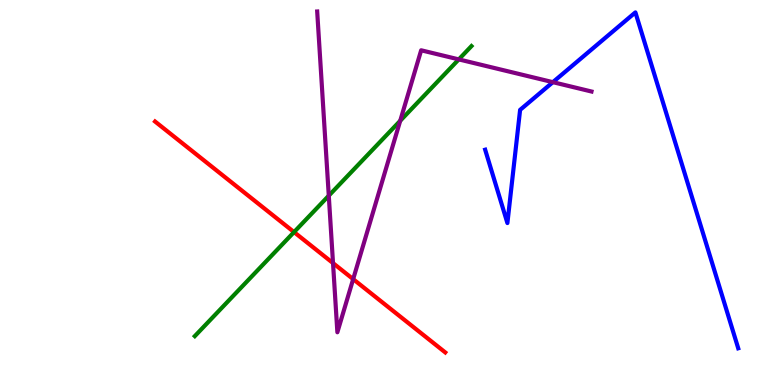[{'lines': ['blue', 'red'], 'intersections': []}, {'lines': ['green', 'red'], 'intersections': [{'x': 3.79, 'y': 3.97}]}, {'lines': ['purple', 'red'], 'intersections': [{'x': 4.3, 'y': 3.17}, {'x': 4.56, 'y': 2.75}]}, {'lines': ['blue', 'green'], 'intersections': []}, {'lines': ['blue', 'purple'], 'intersections': [{'x': 7.13, 'y': 7.87}]}, {'lines': ['green', 'purple'], 'intersections': [{'x': 4.24, 'y': 4.92}, {'x': 5.16, 'y': 6.86}, {'x': 5.92, 'y': 8.46}]}]